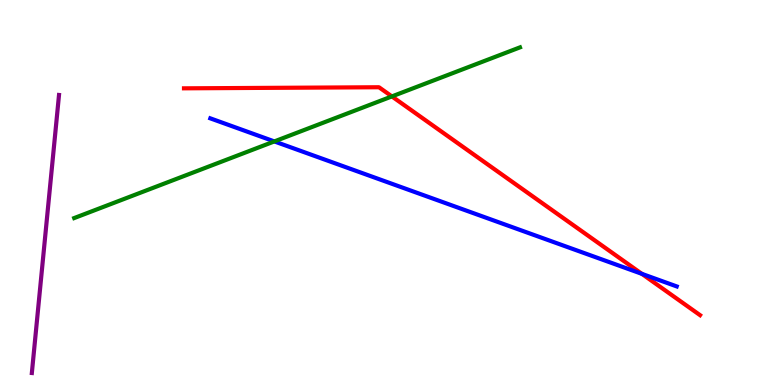[{'lines': ['blue', 'red'], 'intersections': [{'x': 8.28, 'y': 2.89}]}, {'lines': ['green', 'red'], 'intersections': [{'x': 5.06, 'y': 7.5}]}, {'lines': ['purple', 'red'], 'intersections': []}, {'lines': ['blue', 'green'], 'intersections': [{'x': 3.54, 'y': 6.33}]}, {'lines': ['blue', 'purple'], 'intersections': []}, {'lines': ['green', 'purple'], 'intersections': []}]